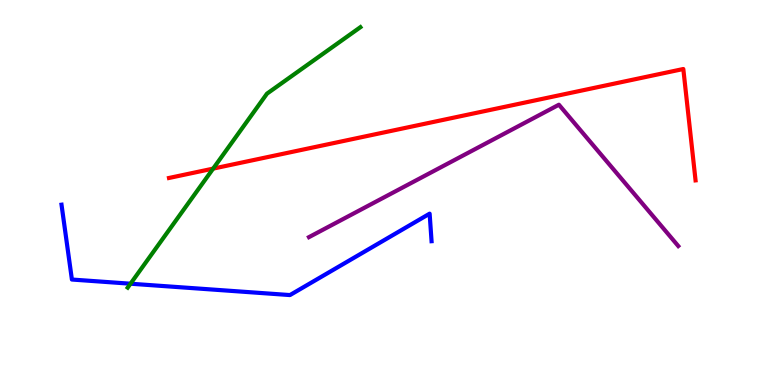[{'lines': ['blue', 'red'], 'intersections': []}, {'lines': ['green', 'red'], 'intersections': [{'x': 2.75, 'y': 5.62}]}, {'lines': ['purple', 'red'], 'intersections': []}, {'lines': ['blue', 'green'], 'intersections': [{'x': 1.68, 'y': 2.63}]}, {'lines': ['blue', 'purple'], 'intersections': []}, {'lines': ['green', 'purple'], 'intersections': []}]